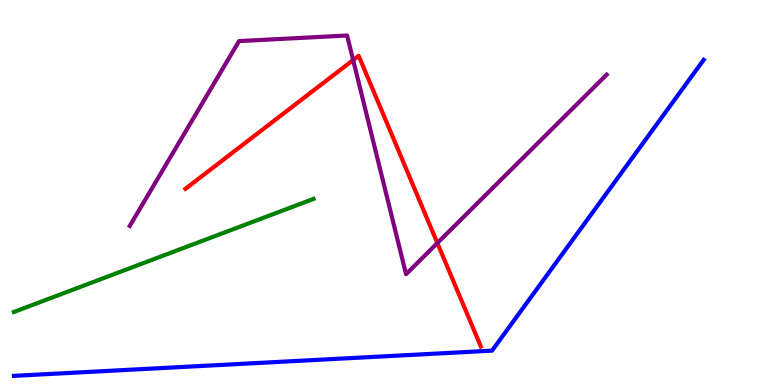[{'lines': ['blue', 'red'], 'intersections': []}, {'lines': ['green', 'red'], 'intersections': []}, {'lines': ['purple', 'red'], 'intersections': [{'x': 4.56, 'y': 8.44}, {'x': 5.64, 'y': 3.69}]}, {'lines': ['blue', 'green'], 'intersections': []}, {'lines': ['blue', 'purple'], 'intersections': []}, {'lines': ['green', 'purple'], 'intersections': []}]